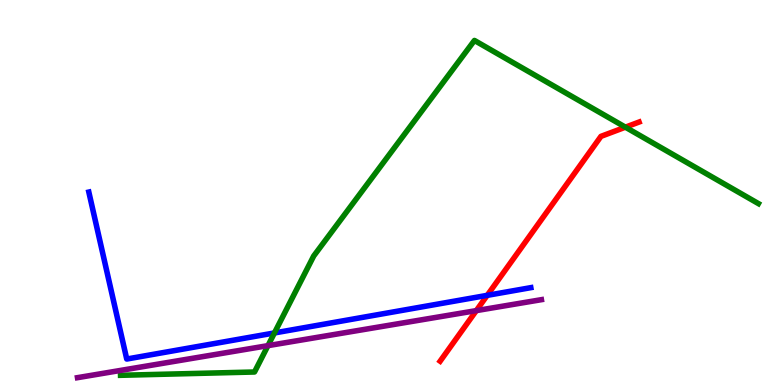[{'lines': ['blue', 'red'], 'intersections': [{'x': 6.29, 'y': 2.33}]}, {'lines': ['green', 'red'], 'intersections': [{'x': 8.07, 'y': 6.7}]}, {'lines': ['purple', 'red'], 'intersections': [{'x': 6.15, 'y': 1.93}]}, {'lines': ['blue', 'green'], 'intersections': [{'x': 3.54, 'y': 1.35}]}, {'lines': ['blue', 'purple'], 'intersections': []}, {'lines': ['green', 'purple'], 'intersections': [{'x': 3.46, 'y': 1.02}]}]